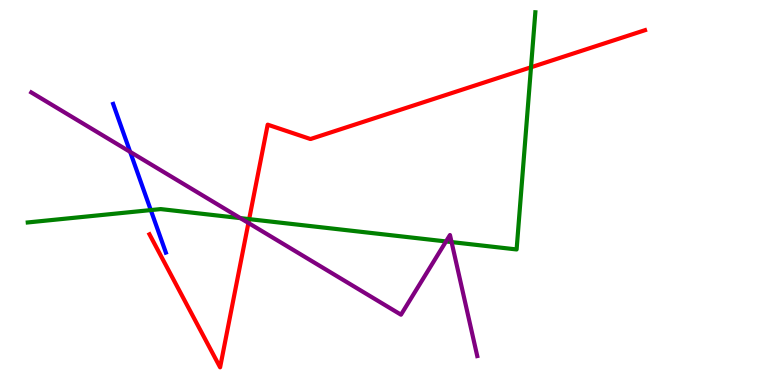[{'lines': ['blue', 'red'], 'intersections': []}, {'lines': ['green', 'red'], 'intersections': [{'x': 3.22, 'y': 4.31}, {'x': 6.85, 'y': 8.25}]}, {'lines': ['purple', 'red'], 'intersections': [{'x': 3.21, 'y': 4.21}]}, {'lines': ['blue', 'green'], 'intersections': [{'x': 1.95, 'y': 4.54}]}, {'lines': ['blue', 'purple'], 'intersections': [{'x': 1.68, 'y': 6.06}]}, {'lines': ['green', 'purple'], 'intersections': [{'x': 3.1, 'y': 4.33}, {'x': 5.76, 'y': 3.73}, {'x': 5.83, 'y': 3.71}]}]